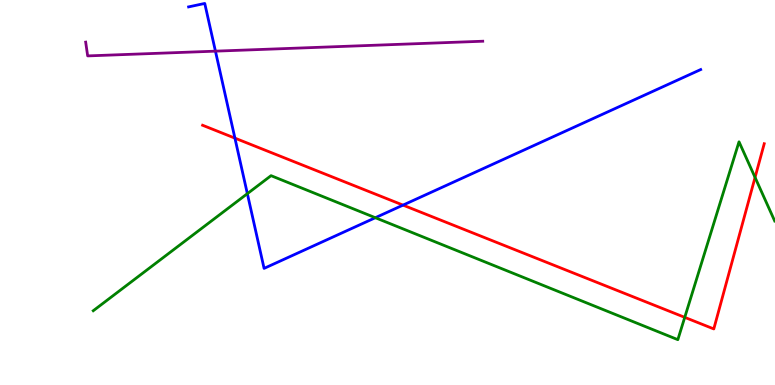[{'lines': ['blue', 'red'], 'intersections': [{'x': 3.03, 'y': 6.41}, {'x': 5.2, 'y': 4.67}]}, {'lines': ['green', 'red'], 'intersections': [{'x': 8.84, 'y': 1.76}, {'x': 9.74, 'y': 5.39}]}, {'lines': ['purple', 'red'], 'intersections': []}, {'lines': ['blue', 'green'], 'intersections': [{'x': 3.19, 'y': 4.97}, {'x': 4.84, 'y': 4.35}]}, {'lines': ['blue', 'purple'], 'intersections': [{'x': 2.78, 'y': 8.67}]}, {'lines': ['green', 'purple'], 'intersections': []}]